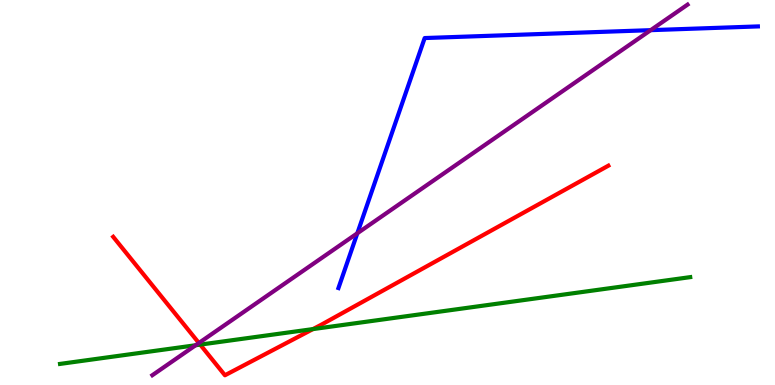[{'lines': ['blue', 'red'], 'intersections': []}, {'lines': ['green', 'red'], 'intersections': [{'x': 2.58, 'y': 1.05}, {'x': 4.04, 'y': 1.45}]}, {'lines': ['purple', 'red'], 'intersections': [{'x': 2.57, 'y': 1.09}]}, {'lines': ['blue', 'green'], 'intersections': []}, {'lines': ['blue', 'purple'], 'intersections': [{'x': 4.61, 'y': 3.94}, {'x': 8.4, 'y': 9.22}]}, {'lines': ['green', 'purple'], 'intersections': [{'x': 2.52, 'y': 1.03}]}]